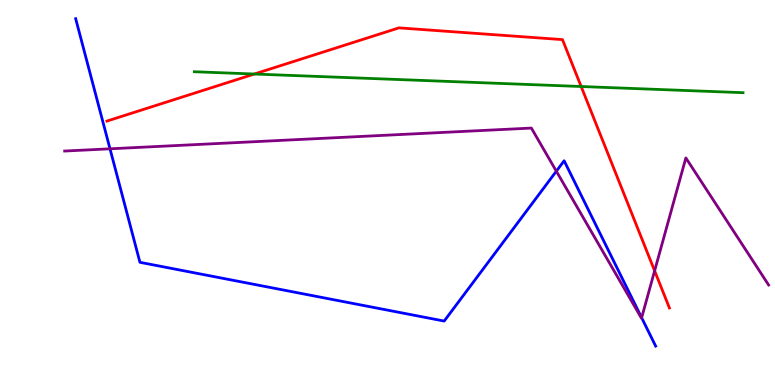[{'lines': ['blue', 'red'], 'intersections': []}, {'lines': ['green', 'red'], 'intersections': [{'x': 3.28, 'y': 8.08}, {'x': 7.5, 'y': 7.75}]}, {'lines': ['purple', 'red'], 'intersections': [{'x': 8.45, 'y': 2.97}]}, {'lines': ['blue', 'green'], 'intersections': []}, {'lines': ['blue', 'purple'], 'intersections': [{'x': 1.42, 'y': 6.13}, {'x': 7.18, 'y': 5.55}, {'x': 8.28, 'y': 1.75}]}, {'lines': ['green', 'purple'], 'intersections': []}]